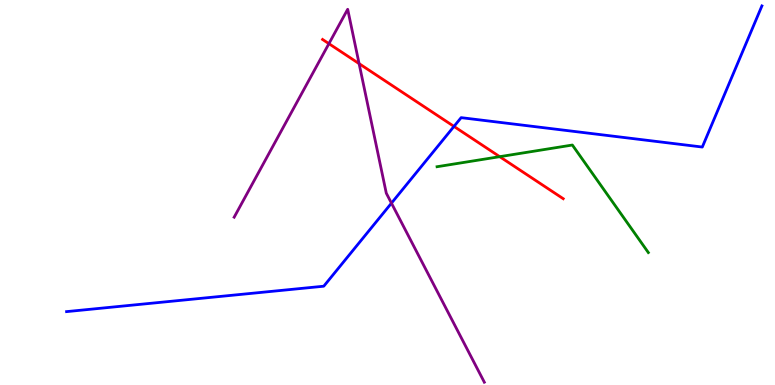[{'lines': ['blue', 'red'], 'intersections': [{'x': 5.86, 'y': 6.72}]}, {'lines': ['green', 'red'], 'intersections': [{'x': 6.45, 'y': 5.93}]}, {'lines': ['purple', 'red'], 'intersections': [{'x': 4.24, 'y': 8.87}, {'x': 4.63, 'y': 8.35}]}, {'lines': ['blue', 'green'], 'intersections': []}, {'lines': ['blue', 'purple'], 'intersections': [{'x': 5.05, 'y': 4.72}]}, {'lines': ['green', 'purple'], 'intersections': []}]